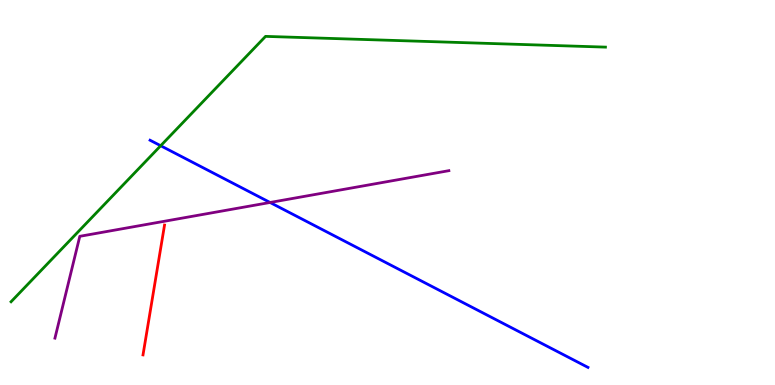[{'lines': ['blue', 'red'], 'intersections': []}, {'lines': ['green', 'red'], 'intersections': []}, {'lines': ['purple', 'red'], 'intersections': []}, {'lines': ['blue', 'green'], 'intersections': [{'x': 2.07, 'y': 6.21}]}, {'lines': ['blue', 'purple'], 'intersections': [{'x': 3.48, 'y': 4.74}]}, {'lines': ['green', 'purple'], 'intersections': []}]